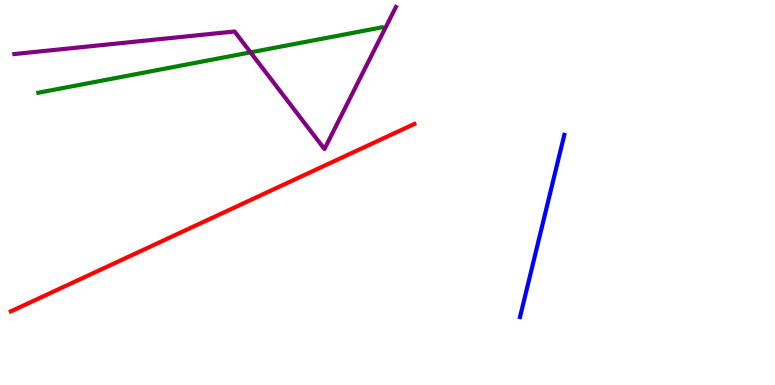[{'lines': ['blue', 'red'], 'intersections': []}, {'lines': ['green', 'red'], 'intersections': []}, {'lines': ['purple', 'red'], 'intersections': []}, {'lines': ['blue', 'green'], 'intersections': []}, {'lines': ['blue', 'purple'], 'intersections': []}, {'lines': ['green', 'purple'], 'intersections': [{'x': 3.23, 'y': 8.64}]}]